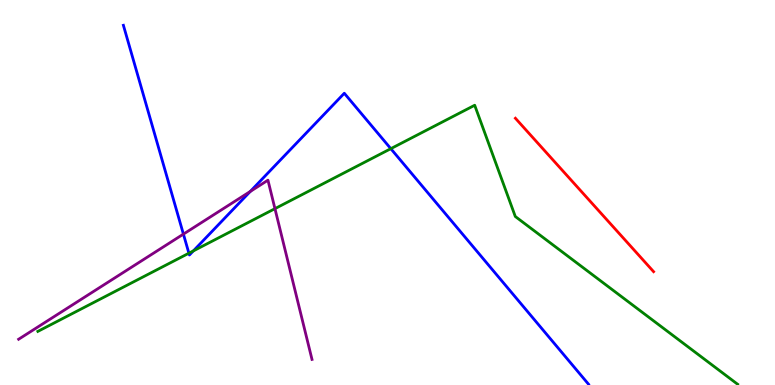[{'lines': ['blue', 'red'], 'intersections': []}, {'lines': ['green', 'red'], 'intersections': []}, {'lines': ['purple', 'red'], 'intersections': []}, {'lines': ['blue', 'green'], 'intersections': [{'x': 2.44, 'y': 3.42}, {'x': 2.49, 'y': 3.48}, {'x': 5.04, 'y': 6.14}]}, {'lines': ['blue', 'purple'], 'intersections': [{'x': 2.37, 'y': 3.92}, {'x': 3.23, 'y': 5.03}]}, {'lines': ['green', 'purple'], 'intersections': [{'x': 3.55, 'y': 4.58}]}]